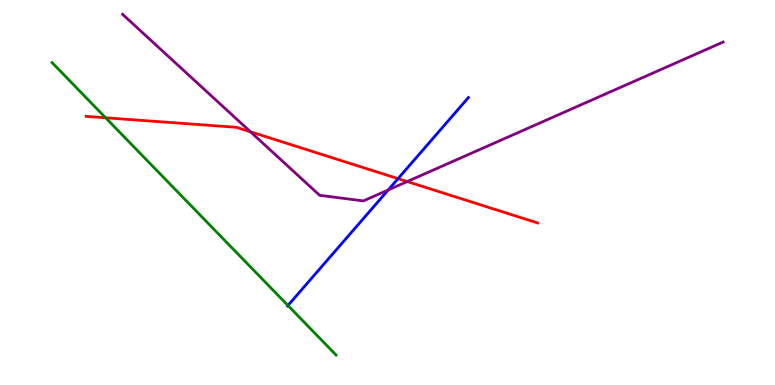[{'lines': ['blue', 'red'], 'intersections': [{'x': 5.14, 'y': 5.36}]}, {'lines': ['green', 'red'], 'intersections': [{'x': 1.36, 'y': 6.94}]}, {'lines': ['purple', 'red'], 'intersections': [{'x': 3.23, 'y': 6.58}, {'x': 5.25, 'y': 5.28}]}, {'lines': ['blue', 'green'], 'intersections': [{'x': 3.72, 'y': 2.06}]}, {'lines': ['blue', 'purple'], 'intersections': [{'x': 5.01, 'y': 5.07}]}, {'lines': ['green', 'purple'], 'intersections': []}]